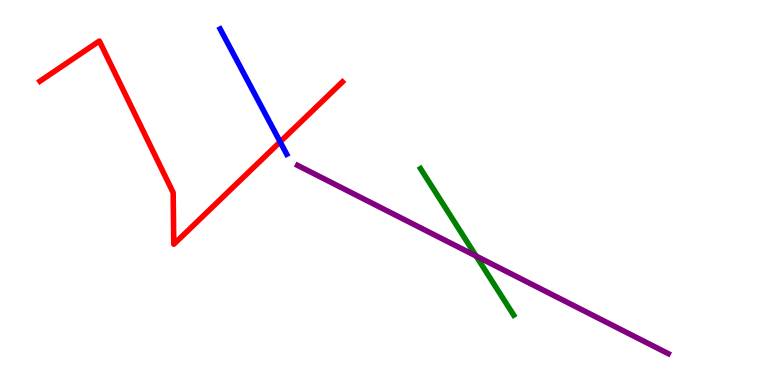[{'lines': ['blue', 'red'], 'intersections': [{'x': 3.61, 'y': 6.32}]}, {'lines': ['green', 'red'], 'intersections': []}, {'lines': ['purple', 'red'], 'intersections': []}, {'lines': ['blue', 'green'], 'intersections': []}, {'lines': ['blue', 'purple'], 'intersections': []}, {'lines': ['green', 'purple'], 'intersections': [{'x': 6.14, 'y': 3.35}]}]